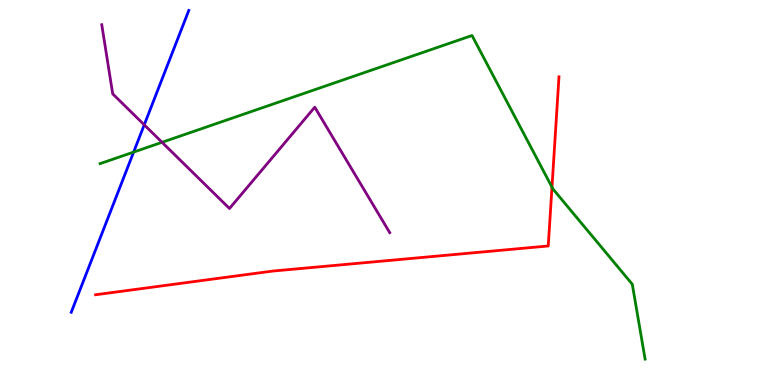[{'lines': ['blue', 'red'], 'intersections': []}, {'lines': ['green', 'red'], 'intersections': [{'x': 7.12, 'y': 5.14}]}, {'lines': ['purple', 'red'], 'intersections': []}, {'lines': ['blue', 'green'], 'intersections': [{'x': 1.72, 'y': 6.05}]}, {'lines': ['blue', 'purple'], 'intersections': [{'x': 1.86, 'y': 6.76}]}, {'lines': ['green', 'purple'], 'intersections': [{'x': 2.09, 'y': 6.3}]}]